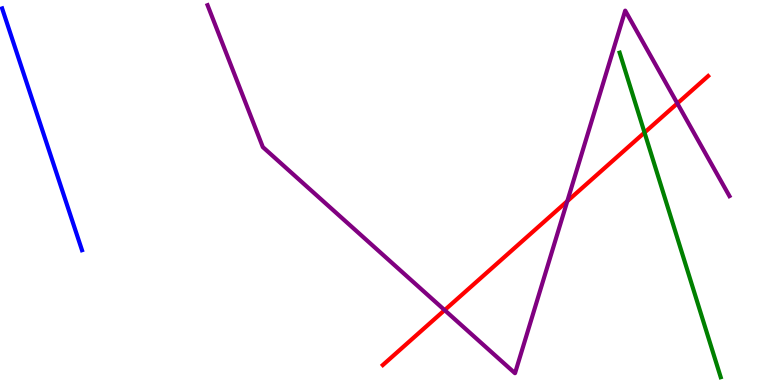[{'lines': ['blue', 'red'], 'intersections': []}, {'lines': ['green', 'red'], 'intersections': [{'x': 8.32, 'y': 6.56}]}, {'lines': ['purple', 'red'], 'intersections': [{'x': 5.74, 'y': 1.94}, {'x': 7.32, 'y': 4.78}, {'x': 8.74, 'y': 7.31}]}, {'lines': ['blue', 'green'], 'intersections': []}, {'lines': ['blue', 'purple'], 'intersections': []}, {'lines': ['green', 'purple'], 'intersections': []}]